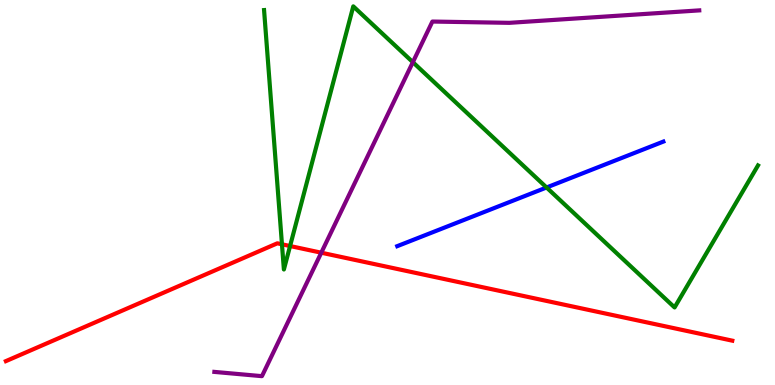[{'lines': ['blue', 'red'], 'intersections': []}, {'lines': ['green', 'red'], 'intersections': [{'x': 3.64, 'y': 3.65}, {'x': 3.74, 'y': 3.61}]}, {'lines': ['purple', 'red'], 'intersections': [{'x': 4.15, 'y': 3.44}]}, {'lines': ['blue', 'green'], 'intersections': [{'x': 7.05, 'y': 5.13}]}, {'lines': ['blue', 'purple'], 'intersections': []}, {'lines': ['green', 'purple'], 'intersections': [{'x': 5.33, 'y': 8.38}]}]